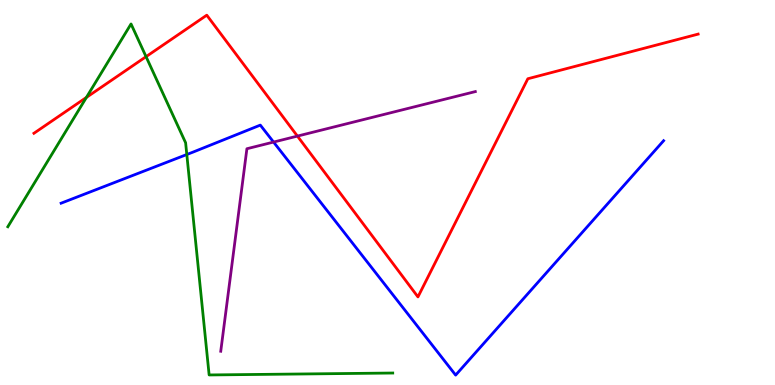[{'lines': ['blue', 'red'], 'intersections': []}, {'lines': ['green', 'red'], 'intersections': [{'x': 1.11, 'y': 7.47}, {'x': 1.88, 'y': 8.53}]}, {'lines': ['purple', 'red'], 'intersections': [{'x': 3.84, 'y': 6.46}]}, {'lines': ['blue', 'green'], 'intersections': [{'x': 2.41, 'y': 5.99}]}, {'lines': ['blue', 'purple'], 'intersections': [{'x': 3.53, 'y': 6.31}]}, {'lines': ['green', 'purple'], 'intersections': []}]